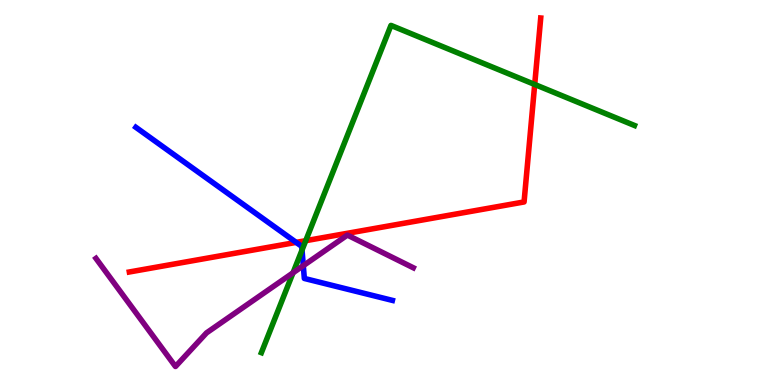[{'lines': ['blue', 'red'], 'intersections': [{'x': 3.82, 'y': 3.7}]}, {'lines': ['green', 'red'], 'intersections': [{'x': 3.94, 'y': 3.75}, {'x': 6.9, 'y': 7.81}]}, {'lines': ['purple', 'red'], 'intersections': []}, {'lines': ['blue', 'green'], 'intersections': [{'x': 3.9, 'y': 3.51}]}, {'lines': ['blue', 'purple'], 'intersections': [{'x': 3.91, 'y': 3.1}]}, {'lines': ['green', 'purple'], 'intersections': [{'x': 3.78, 'y': 2.91}]}]